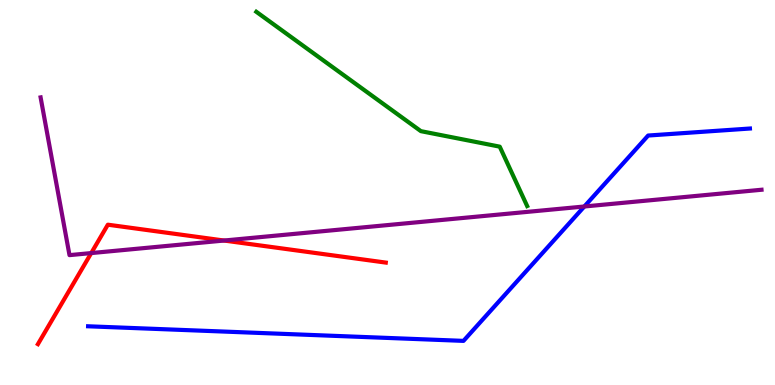[{'lines': ['blue', 'red'], 'intersections': []}, {'lines': ['green', 'red'], 'intersections': []}, {'lines': ['purple', 'red'], 'intersections': [{'x': 1.18, 'y': 3.43}, {'x': 2.89, 'y': 3.75}]}, {'lines': ['blue', 'green'], 'intersections': []}, {'lines': ['blue', 'purple'], 'intersections': [{'x': 7.54, 'y': 4.64}]}, {'lines': ['green', 'purple'], 'intersections': []}]